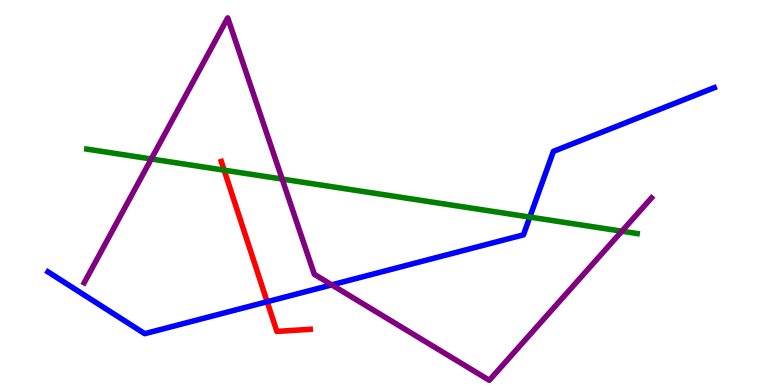[{'lines': ['blue', 'red'], 'intersections': [{'x': 3.45, 'y': 2.16}]}, {'lines': ['green', 'red'], 'intersections': [{'x': 2.89, 'y': 5.58}]}, {'lines': ['purple', 'red'], 'intersections': []}, {'lines': ['blue', 'green'], 'intersections': [{'x': 6.84, 'y': 4.36}]}, {'lines': ['blue', 'purple'], 'intersections': [{'x': 4.28, 'y': 2.6}]}, {'lines': ['green', 'purple'], 'intersections': [{'x': 1.95, 'y': 5.87}, {'x': 3.64, 'y': 5.35}, {'x': 8.02, 'y': 3.99}]}]